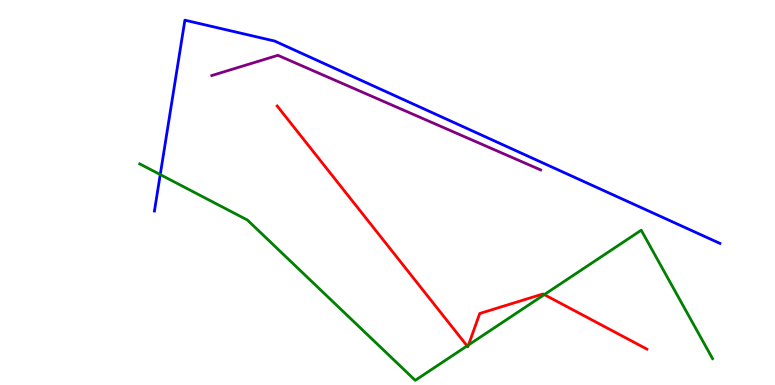[{'lines': ['blue', 'red'], 'intersections': []}, {'lines': ['green', 'red'], 'intersections': [{'x': 6.03, 'y': 1.02}, {'x': 6.05, 'y': 1.04}, {'x': 7.02, 'y': 2.35}]}, {'lines': ['purple', 'red'], 'intersections': []}, {'lines': ['blue', 'green'], 'intersections': [{'x': 2.07, 'y': 5.47}]}, {'lines': ['blue', 'purple'], 'intersections': []}, {'lines': ['green', 'purple'], 'intersections': []}]